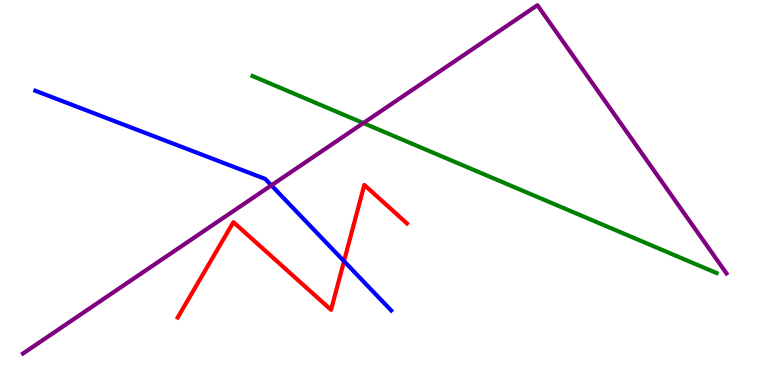[{'lines': ['blue', 'red'], 'intersections': [{'x': 4.44, 'y': 3.22}]}, {'lines': ['green', 'red'], 'intersections': []}, {'lines': ['purple', 'red'], 'intersections': []}, {'lines': ['blue', 'green'], 'intersections': []}, {'lines': ['blue', 'purple'], 'intersections': [{'x': 3.5, 'y': 5.19}]}, {'lines': ['green', 'purple'], 'intersections': [{'x': 4.69, 'y': 6.8}]}]